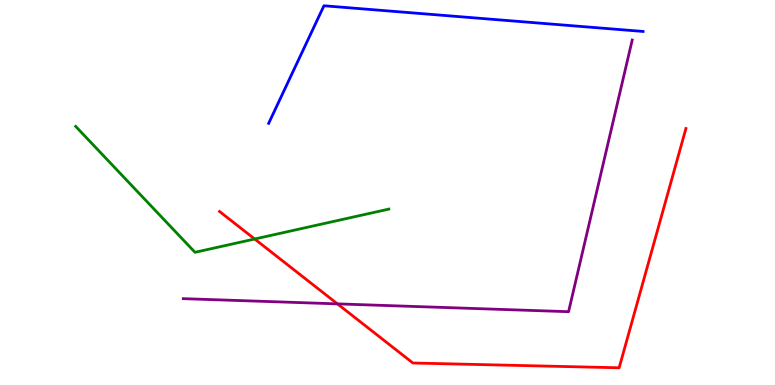[{'lines': ['blue', 'red'], 'intersections': []}, {'lines': ['green', 'red'], 'intersections': [{'x': 3.29, 'y': 3.79}]}, {'lines': ['purple', 'red'], 'intersections': [{'x': 4.35, 'y': 2.11}]}, {'lines': ['blue', 'green'], 'intersections': []}, {'lines': ['blue', 'purple'], 'intersections': []}, {'lines': ['green', 'purple'], 'intersections': []}]